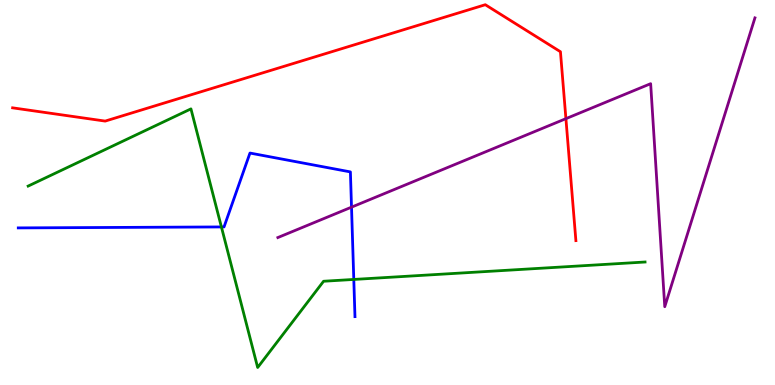[{'lines': ['blue', 'red'], 'intersections': []}, {'lines': ['green', 'red'], 'intersections': []}, {'lines': ['purple', 'red'], 'intersections': [{'x': 7.3, 'y': 6.92}]}, {'lines': ['blue', 'green'], 'intersections': [{'x': 2.86, 'y': 4.11}, {'x': 4.57, 'y': 2.74}]}, {'lines': ['blue', 'purple'], 'intersections': [{'x': 4.54, 'y': 4.62}]}, {'lines': ['green', 'purple'], 'intersections': []}]